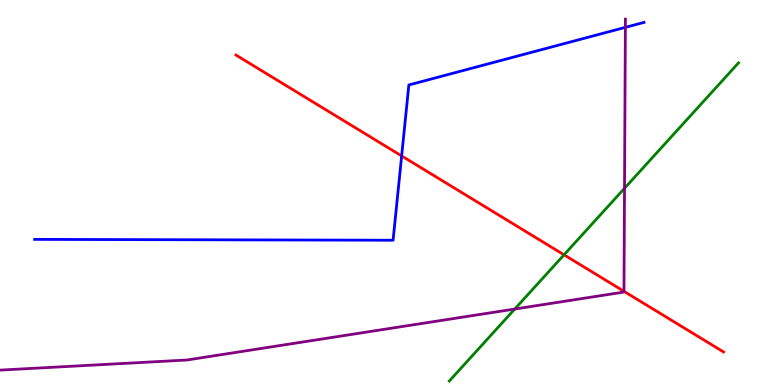[{'lines': ['blue', 'red'], 'intersections': [{'x': 5.18, 'y': 5.95}]}, {'lines': ['green', 'red'], 'intersections': [{'x': 7.28, 'y': 3.38}]}, {'lines': ['purple', 'red'], 'intersections': [{'x': 8.05, 'y': 2.43}]}, {'lines': ['blue', 'green'], 'intersections': []}, {'lines': ['blue', 'purple'], 'intersections': [{'x': 8.07, 'y': 9.29}]}, {'lines': ['green', 'purple'], 'intersections': [{'x': 6.64, 'y': 1.97}, {'x': 8.06, 'y': 5.11}]}]